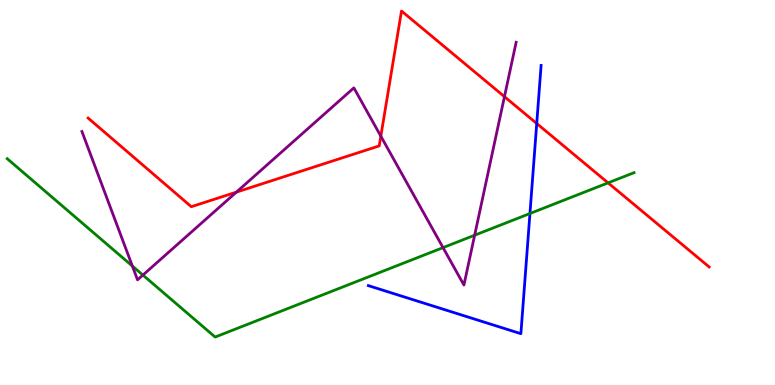[{'lines': ['blue', 'red'], 'intersections': [{'x': 6.93, 'y': 6.79}]}, {'lines': ['green', 'red'], 'intersections': [{'x': 7.85, 'y': 5.25}]}, {'lines': ['purple', 'red'], 'intersections': [{'x': 3.05, 'y': 5.01}, {'x': 4.91, 'y': 6.46}, {'x': 6.51, 'y': 7.49}]}, {'lines': ['blue', 'green'], 'intersections': [{'x': 6.84, 'y': 4.45}]}, {'lines': ['blue', 'purple'], 'intersections': []}, {'lines': ['green', 'purple'], 'intersections': [{'x': 1.71, 'y': 3.09}, {'x': 1.84, 'y': 2.86}, {'x': 5.72, 'y': 3.57}, {'x': 6.12, 'y': 3.89}]}]